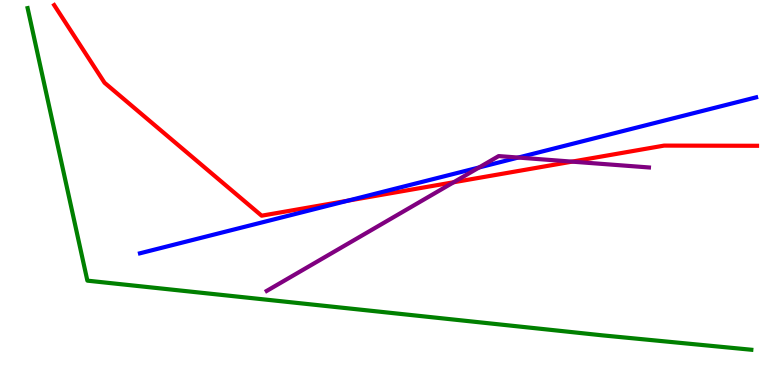[{'lines': ['blue', 'red'], 'intersections': [{'x': 4.49, 'y': 4.79}]}, {'lines': ['green', 'red'], 'intersections': []}, {'lines': ['purple', 'red'], 'intersections': [{'x': 5.85, 'y': 5.27}, {'x': 7.38, 'y': 5.8}]}, {'lines': ['blue', 'green'], 'intersections': []}, {'lines': ['blue', 'purple'], 'intersections': [{'x': 6.18, 'y': 5.65}, {'x': 6.69, 'y': 5.91}]}, {'lines': ['green', 'purple'], 'intersections': []}]